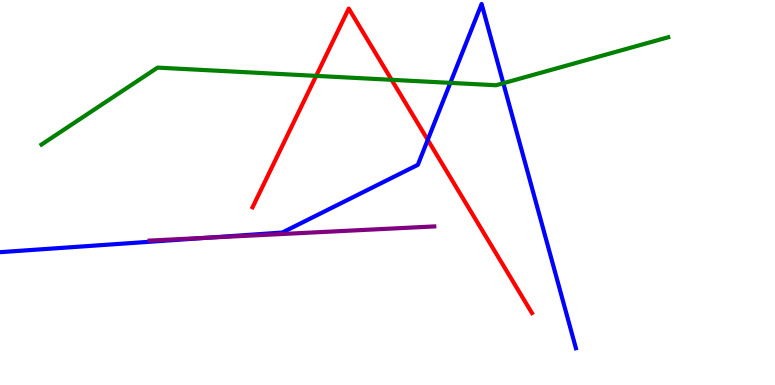[{'lines': ['blue', 'red'], 'intersections': [{'x': 5.52, 'y': 6.37}]}, {'lines': ['green', 'red'], 'intersections': [{'x': 4.08, 'y': 8.03}, {'x': 5.05, 'y': 7.93}]}, {'lines': ['purple', 'red'], 'intersections': []}, {'lines': ['blue', 'green'], 'intersections': [{'x': 5.81, 'y': 7.85}, {'x': 6.49, 'y': 7.84}]}, {'lines': ['blue', 'purple'], 'intersections': [{'x': 2.69, 'y': 3.83}]}, {'lines': ['green', 'purple'], 'intersections': []}]